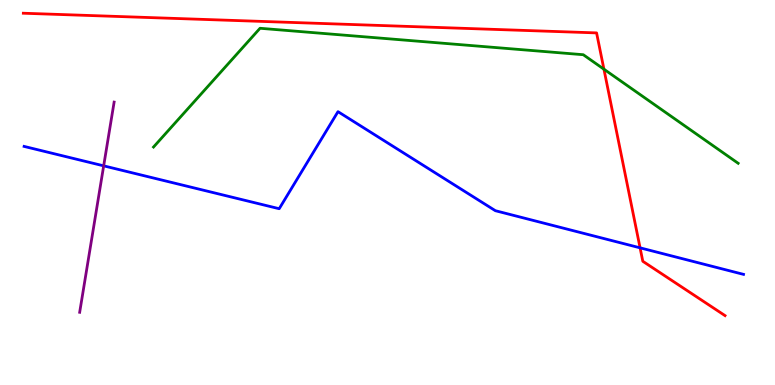[{'lines': ['blue', 'red'], 'intersections': [{'x': 8.26, 'y': 3.56}]}, {'lines': ['green', 'red'], 'intersections': [{'x': 7.79, 'y': 8.2}]}, {'lines': ['purple', 'red'], 'intersections': []}, {'lines': ['blue', 'green'], 'intersections': []}, {'lines': ['blue', 'purple'], 'intersections': [{'x': 1.34, 'y': 5.69}]}, {'lines': ['green', 'purple'], 'intersections': []}]